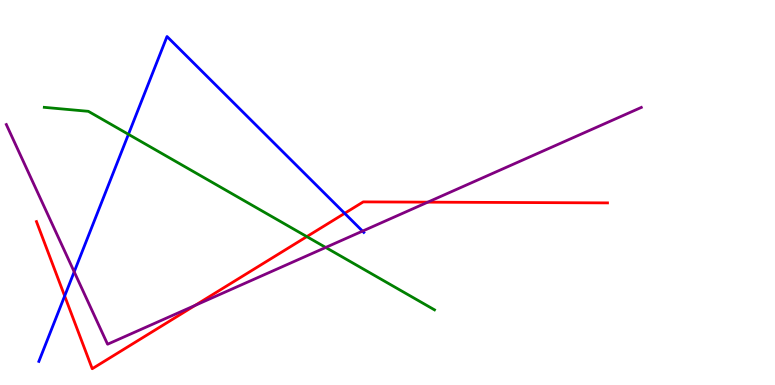[{'lines': ['blue', 'red'], 'intersections': [{'x': 0.834, 'y': 2.31}, {'x': 4.45, 'y': 4.46}]}, {'lines': ['green', 'red'], 'intersections': [{'x': 3.96, 'y': 3.85}]}, {'lines': ['purple', 'red'], 'intersections': [{'x': 2.52, 'y': 2.07}, {'x': 5.52, 'y': 4.75}]}, {'lines': ['blue', 'green'], 'intersections': [{'x': 1.66, 'y': 6.51}]}, {'lines': ['blue', 'purple'], 'intersections': [{'x': 0.957, 'y': 2.94}, {'x': 4.68, 'y': 4.0}]}, {'lines': ['green', 'purple'], 'intersections': [{'x': 4.2, 'y': 3.57}]}]